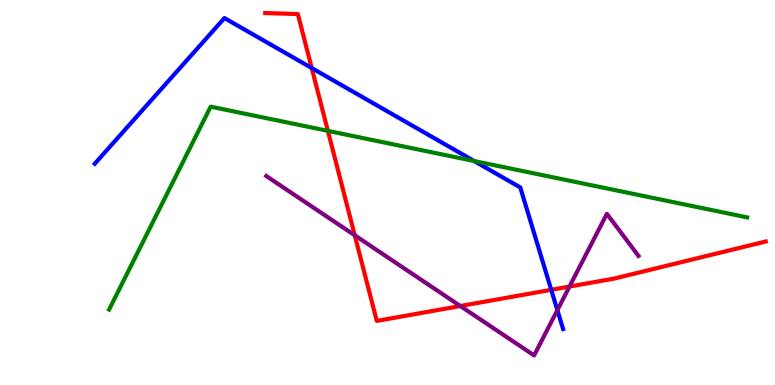[{'lines': ['blue', 'red'], 'intersections': [{'x': 4.02, 'y': 8.23}, {'x': 7.11, 'y': 2.47}]}, {'lines': ['green', 'red'], 'intersections': [{'x': 4.23, 'y': 6.6}]}, {'lines': ['purple', 'red'], 'intersections': [{'x': 4.58, 'y': 3.89}, {'x': 5.94, 'y': 2.05}, {'x': 7.35, 'y': 2.56}]}, {'lines': ['blue', 'green'], 'intersections': [{'x': 6.12, 'y': 5.82}]}, {'lines': ['blue', 'purple'], 'intersections': [{'x': 7.19, 'y': 1.94}]}, {'lines': ['green', 'purple'], 'intersections': []}]